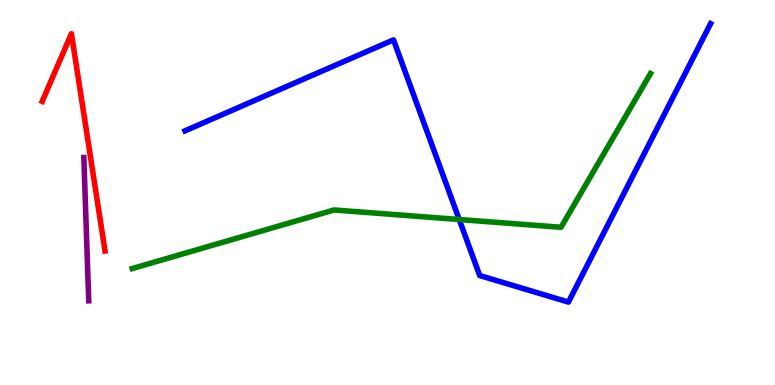[{'lines': ['blue', 'red'], 'intersections': []}, {'lines': ['green', 'red'], 'intersections': []}, {'lines': ['purple', 'red'], 'intersections': []}, {'lines': ['blue', 'green'], 'intersections': [{'x': 5.93, 'y': 4.3}]}, {'lines': ['blue', 'purple'], 'intersections': []}, {'lines': ['green', 'purple'], 'intersections': []}]